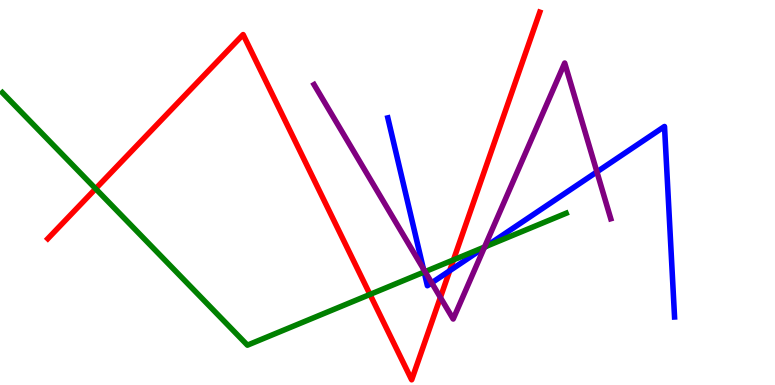[{'lines': ['blue', 'red'], 'intersections': [{'x': 5.8, 'y': 2.97}]}, {'lines': ['green', 'red'], 'intersections': [{'x': 1.23, 'y': 5.1}, {'x': 4.77, 'y': 2.35}, {'x': 5.85, 'y': 3.25}]}, {'lines': ['purple', 'red'], 'intersections': [{'x': 5.68, 'y': 2.27}]}, {'lines': ['blue', 'green'], 'intersections': [{'x': 5.47, 'y': 2.93}, {'x': 6.27, 'y': 3.6}]}, {'lines': ['blue', 'purple'], 'intersections': [{'x': 5.46, 'y': 3.02}, {'x': 5.57, 'y': 2.65}, {'x': 6.25, 'y': 3.57}, {'x': 7.7, 'y': 5.54}]}, {'lines': ['green', 'purple'], 'intersections': [{'x': 5.48, 'y': 2.94}, {'x': 6.25, 'y': 3.58}]}]